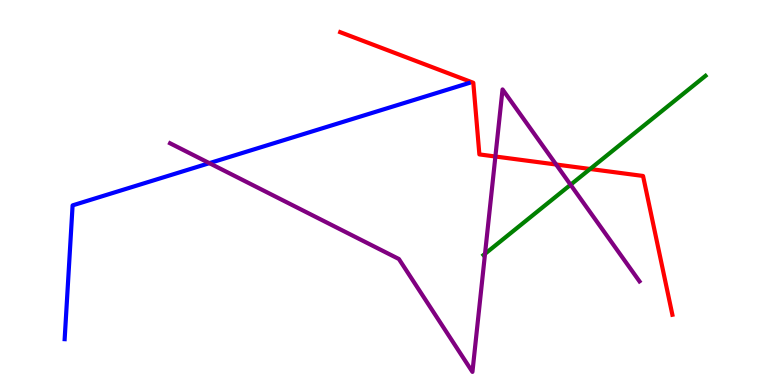[{'lines': ['blue', 'red'], 'intersections': []}, {'lines': ['green', 'red'], 'intersections': [{'x': 7.61, 'y': 5.61}]}, {'lines': ['purple', 'red'], 'intersections': [{'x': 6.39, 'y': 5.93}, {'x': 7.18, 'y': 5.73}]}, {'lines': ['blue', 'green'], 'intersections': []}, {'lines': ['blue', 'purple'], 'intersections': [{'x': 2.7, 'y': 5.76}]}, {'lines': ['green', 'purple'], 'intersections': [{'x': 6.26, 'y': 3.41}, {'x': 7.36, 'y': 5.2}]}]